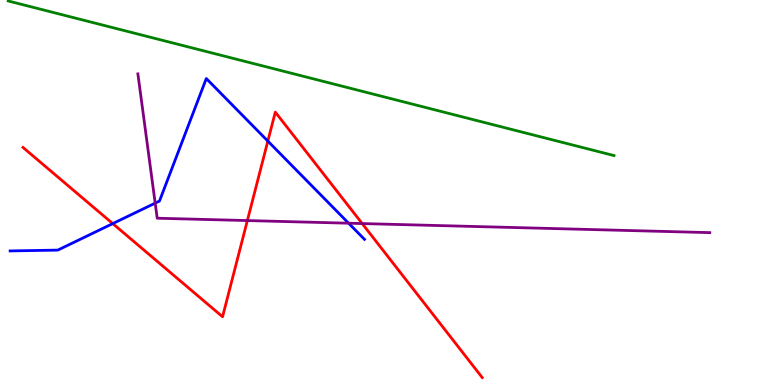[{'lines': ['blue', 'red'], 'intersections': [{'x': 1.45, 'y': 4.19}, {'x': 3.46, 'y': 6.33}]}, {'lines': ['green', 'red'], 'intersections': []}, {'lines': ['purple', 'red'], 'intersections': [{'x': 3.19, 'y': 4.27}, {'x': 4.67, 'y': 4.19}]}, {'lines': ['blue', 'green'], 'intersections': []}, {'lines': ['blue', 'purple'], 'intersections': [{'x': 2.0, 'y': 4.72}, {'x': 4.5, 'y': 4.2}]}, {'lines': ['green', 'purple'], 'intersections': []}]